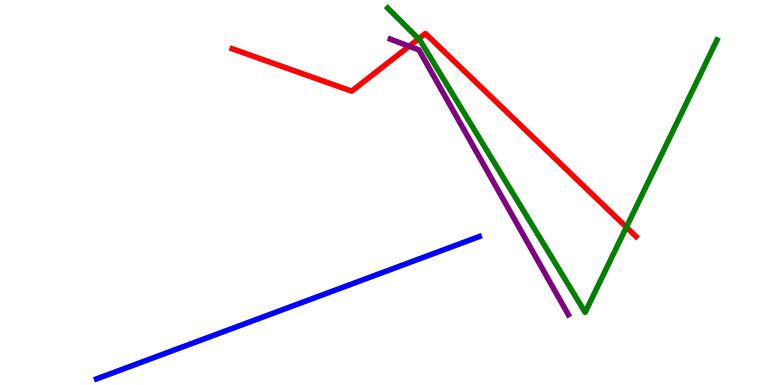[{'lines': ['blue', 'red'], 'intersections': []}, {'lines': ['green', 'red'], 'intersections': [{'x': 5.4, 'y': 8.99}, {'x': 8.08, 'y': 4.1}]}, {'lines': ['purple', 'red'], 'intersections': [{'x': 5.28, 'y': 8.8}]}, {'lines': ['blue', 'green'], 'intersections': []}, {'lines': ['blue', 'purple'], 'intersections': []}, {'lines': ['green', 'purple'], 'intersections': []}]